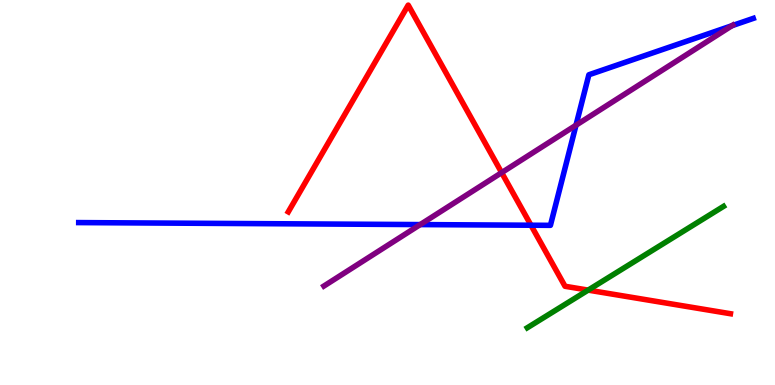[{'lines': ['blue', 'red'], 'intersections': [{'x': 6.85, 'y': 4.15}]}, {'lines': ['green', 'red'], 'intersections': [{'x': 7.59, 'y': 2.46}]}, {'lines': ['purple', 'red'], 'intersections': [{'x': 6.47, 'y': 5.52}]}, {'lines': ['blue', 'green'], 'intersections': []}, {'lines': ['blue', 'purple'], 'intersections': [{'x': 5.42, 'y': 4.17}, {'x': 7.43, 'y': 6.75}, {'x': 9.44, 'y': 9.33}]}, {'lines': ['green', 'purple'], 'intersections': []}]